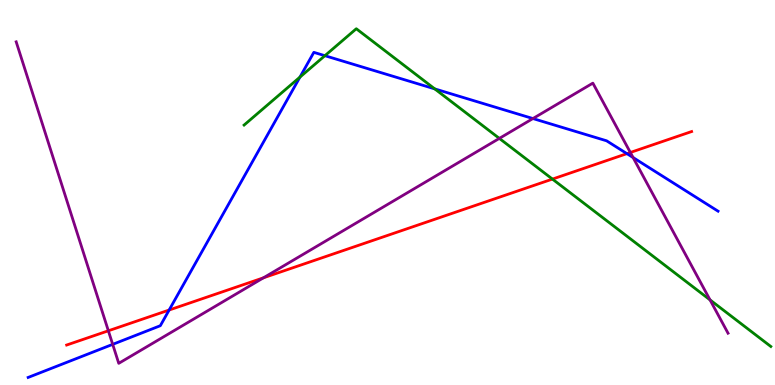[{'lines': ['blue', 'red'], 'intersections': [{'x': 2.18, 'y': 1.95}, {'x': 8.09, 'y': 6.01}]}, {'lines': ['green', 'red'], 'intersections': [{'x': 7.13, 'y': 5.35}]}, {'lines': ['purple', 'red'], 'intersections': [{'x': 1.4, 'y': 1.41}, {'x': 3.4, 'y': 2.78}, {'x': 8.13, 'y': 6.04}]}, {'lines': ['blue', 'green'], 'intersections': [{'x': 3.87, 'y': 8.0}, {'x': 4.19, 'y': 8.55}, {'x': 5.61, 'y': 7.69}]}, {'lines': ['blue', 'purple'], 'intersections': [{'x': 1.45, 'y': 1.06}, {'x': 6.88, 'y': 6.92}, {'x': 8.17, 'y': 5.91}]}, {'lines': ['green', 'purple'], 'intersections': [{'x': 6.44, 'y': 6.41}, {'x': 9.16, 'y': 2.21}]}]